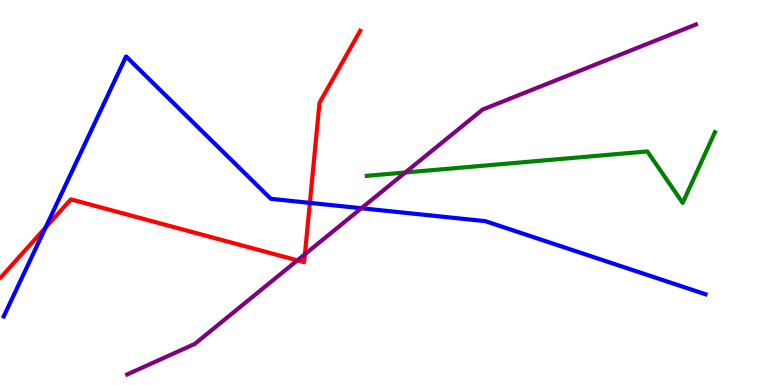[{'lines': ['blue', 'red'], 'intersections': [{'x': 0.587, 'y': 4.09}, {'x': 4.0, 'y': 4.73}]}, {'lines': ['green', 'red'], 'intersections': []}, {'lines': ['purple', 'red'], 'intersections': [{'x': 3.84, 'y': 3.24}, {'x': 3.93, 'y': 3.4}]}, {'lines': ['blue', 'green'], 'intersections': []}, {'lines': ['blue', 'purple'], 'intersections': [{'x': 4.66, 'y': 4.59}]}, {'lines': ['green', 'purple'], 'intersections': [{'x': 5.23, 'y': 5.52}]}]